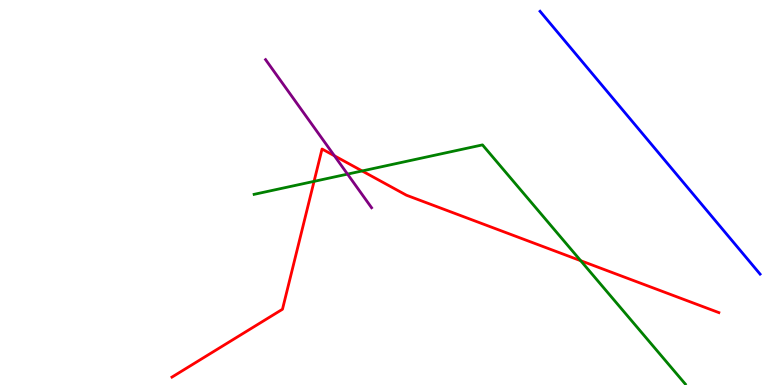[{'lines': ['blue', 'red'], 'intersections': []}, {'lines': ['green', 'red'], 'intersections': [{'x': 4.05, 'y': 5.29}, {'x': 4.67, 'y': 5.56}, {'x': 7.49, 'y': 3.23}]}, {'lines': ['purple', 'red'], 'intersections': [{'x': 4.31, 'y': 5.95}]}, {'lines': ['blue', 'green'], 'intersections': []}, {'lines': ['blue', 'purple'], 'intersections': []}, {'lines': ['green', 'purple'], 'intersections': [{'x': 4.48, 'y': 5.48}]}]